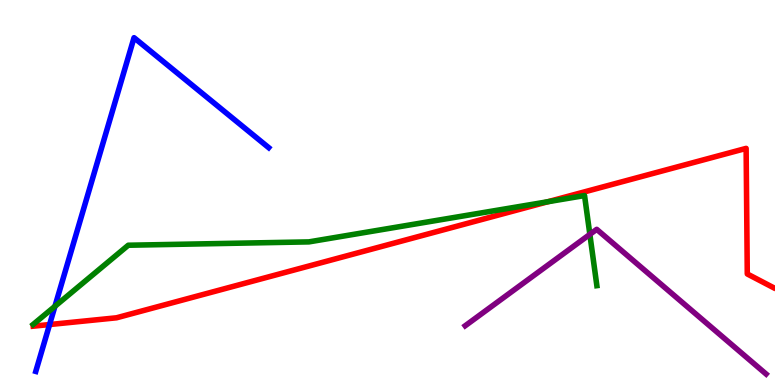[{'lines': ['blue', 'red'], 'intersections': [{'x': 0.64, 'y': 1.57}]}, {'lines': ['green', 'red'], 'intersections': [{'x': 7.07, 'y': 4.76}]}, {'lines': ['purple', 'red'], 'intersections': []}, {'lines': ['blue', 'green'], 'intersections': [{'x': 0.709, 'y': 2.04}]}, {'lines': ['blue', 'purple'], 'intersections': []}, {'lines': ['green', 'purple'], 'intersections': [{'x': 7.61, 'y': 3.91}]}]